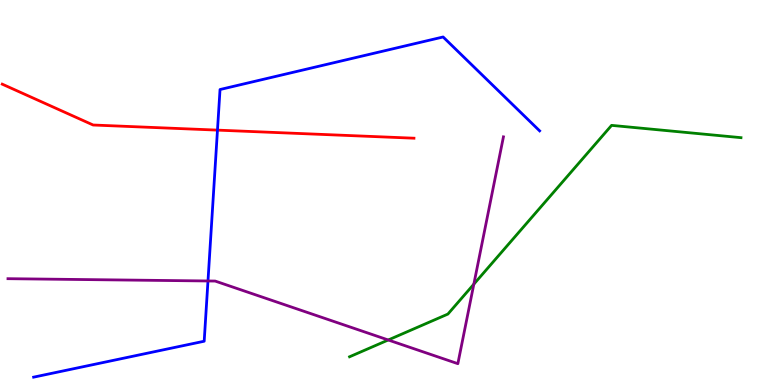[{'lines': ['blue', 'red'], 'intersections': [{'x': 2.81, 'y': 6.62}]}, {'lines': ['green', 'red'], 'intersections': []}, {'lines': ['purple', 'red'], 'intersections': []}, {'lines': ['blue', 'green'], 'intersections': []}, {'lines': ['blue', 'purple'], 'intersections': [{'x': 2.68, 'y': 2.7}]}, {'lines': ['green', 'purple'], 'intersections': [{'x': 5.01, 'y': 1.17}, {'x': 6.11, 'y': 2.62}]}]